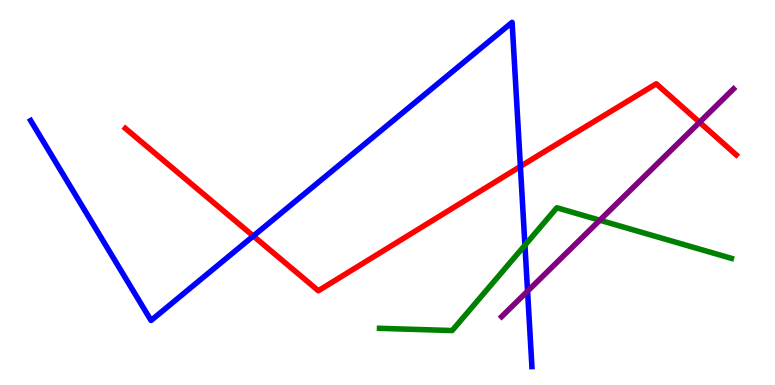[{'lines': ['blue', 'red'], 'intersections': [{'x': 3.27, 'y': 3.87}, {'x': 6.71, 'y': 5.68}]}, {'lines': ['green', 'red'], 'intersections': []}, {'lines': ['purple', 'red'], 'intersections': [{'x': 9.03, 'y': 6.82}]}, {'lines': ['blue', 'green'], 'intersections': [{'x': 6.77, 'y': 3.63}]}, {'lines': ['blue', 'purple'], 'intersections': [{'x': 6.81, 'y': 2.44}]}, {'lines': ['green', 'purple'], 'intersections': [{'x': 7.74, 'y': 4.28}]}]